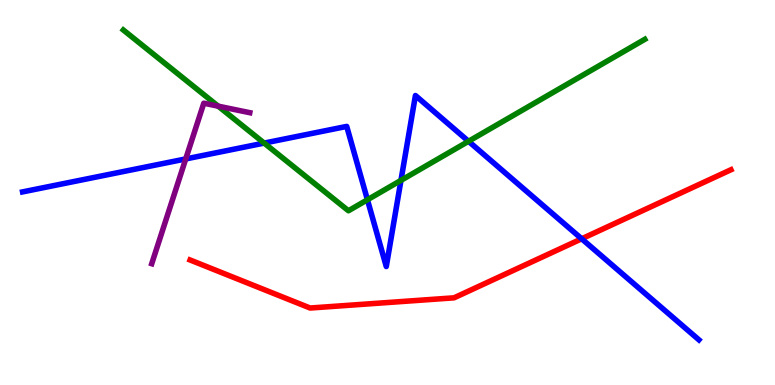[{'lines': ['blue', 'red'], 'intersections': [{'x': 7.51, 'y': 3.8}]}, {'lines': ['green', 'red'], 'intersections': []}, {'lines': ['purple', 'red'], 'intersections': []}, {'lines': ['blue', 'green'], 'intersections': [{'x': 3.41, 'y': 6.28}, {'x': 4.74, 'y': 4.81}, {'x': 5.17, 'y': 5.31}, {'x': 6.05, 'y': 6.33}]}, {'lines': ['blue', 'purple'], 'intersections': [{'x': 2.4, 'y': 5.87}]}, {'lines': ['green', 'purple'], 'intersections': [{'x': 2.82, 'y': 7.24}]}]